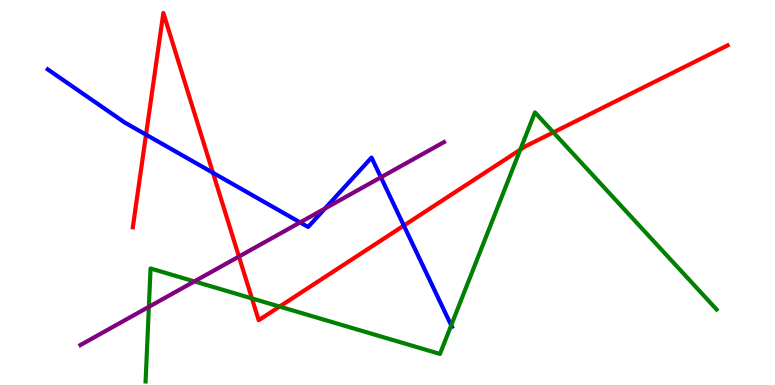[{'lines': ['blue', 'red'], 'intersections': [{'x': 1.88, 'y': 6.5}, {'x': 2.75, 'y': 5.51}, {'x': 5.21, 'y': 4.14}]}, {'lines': ['green', 'red'], 'intersections': [{'x': 3.25, 'y': 2.25}, {'x': 3.61, 'y': 2.04}, {'x': 6.71, 'y': 6.11}, {'x': 7.14, 'y': 6.56}]}, {'lines': ['purple', 'red'], 'intersections': [{'x': 3.08, 'y': 3.34}]}, {'lines': ['blue', 'green'], 'intersections': [{'x': 5.82, 'y': 1.55}]}, {'lines': ['blue', 'purple'], 'intersections': [{'x': 3.87, 'y': 4.22}, {'x': 4.19, 'y': 4.58}, {'x': 4.91, 'y': 5.39}]}, {'lines': ['green', 'purple'], 'intersections': [{'x': 1.92, 'y': 2.03}, {'x': 2.51, 'y': 2.69}]}]